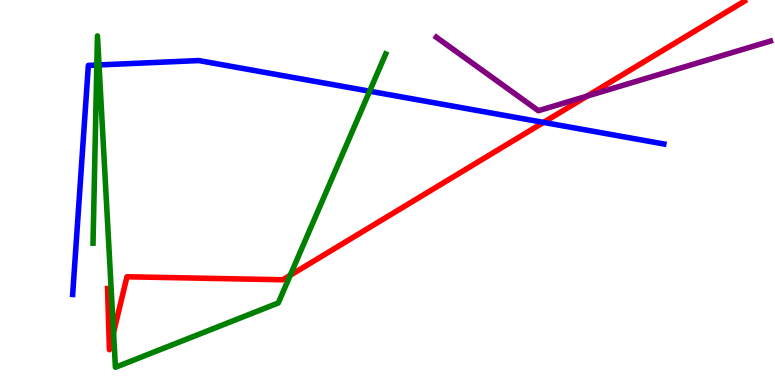[{'lines': ['blue', 'red'], 'intersections': [{'x': 7.01, 'y': 6.82}]}, {'lines': ['green', 'red'], 'intersections': [{'x': 1.47, 'y': 1.36}, {'x': 3.74, 'y': 2.85}]}, {'lines': ['purple', 'red'], 'intersections': [{'x': 7.58, 'y': 7.5}]}, {'lines': ['blue', 'green'], 'intersections': [{'x': 1.25, 'y': 8.31}, {'x': 1.28, 'y': 8.31}, {'x': 4.77, 'y': 7.63}]}, {'lines': ['blue', 'purple'], 'intersections': []}, {'lines': ['green', 'purple'], 'intersections': []}]